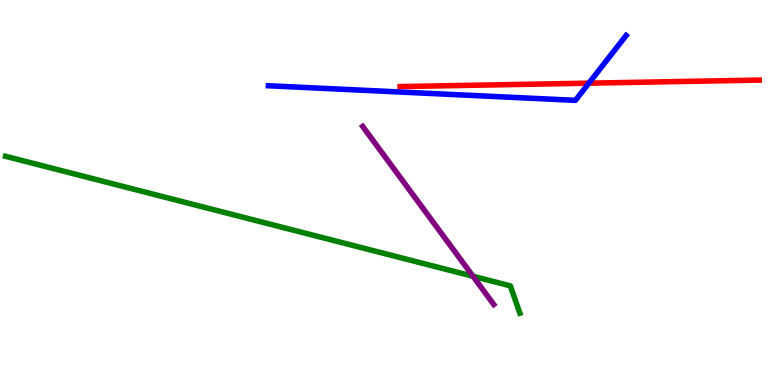[{'lines': ['blue', 'red'], 'intersections': [{'x': 7.6, 'y': 7.84}]}, {'lines': ['green', 'red'], 'intersections': []}, {'lines': ['purple', 'red'], 'intersections': []}, {'lines': ['blue', 'green'], 'intersections': []}, {'lines': ['blue', 'purple'], 'intersections': []}, {'lines': ['green', 'purple'], 'intersections': [{'x': 6.1, 'y': 2.82}]}]